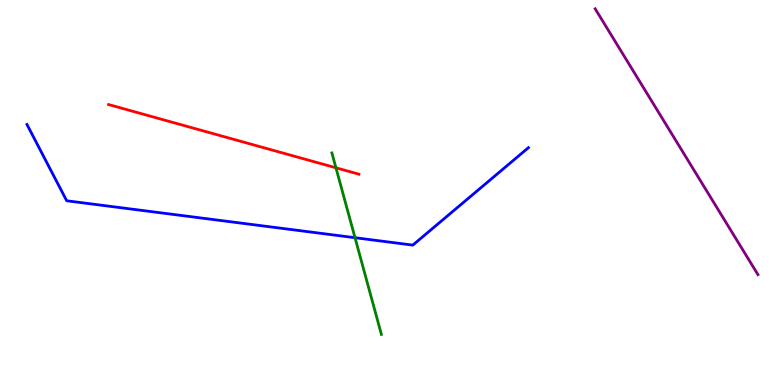[{'lines': ['blue', 'red'], 'intersections': []}, {'lines': ['green', 'red'], 'intersections': [{'x': 4.33, 'y': 5.64}]}, {'lines': ['purple', 'red'], 'intersections': []}, {'lines': ['blue', 'green'], 'intersections': [{'x': 4.58, 'y': 3.83}]}, {'lines': ['blue', 'purple'], 'intersections': []}, {'lines': ['green', 'purple'], 'intersections': []}]